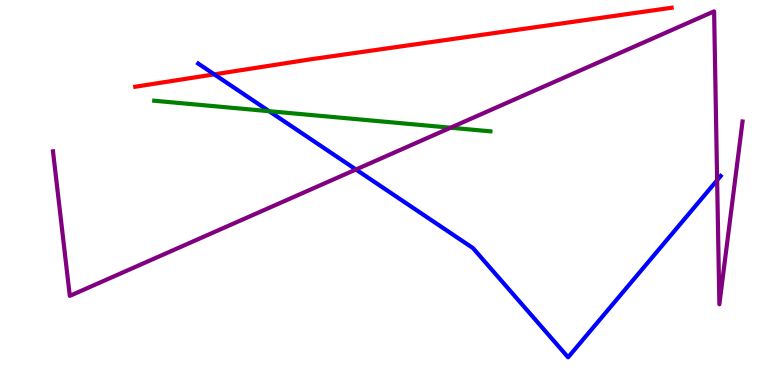[{'lines': ['blue', 'red'], 'intersections': [{'x': 2.76, 'y': 8.07}]}, {'lines': ['green', 'red'], 'intersections': []}, {'lines': ['purple', 'red'], 'intersections': []}, {'lines': ['blue', 'green'], 'intersections': [{'x': 3.47, 'y': 7.11}]}, {'lines': ['blue', 'purple'], 'intersections': [{'x': 4.59, 'y': 5.6}, {'x': 9.25, 'y': 5.32}]}, {'lines': ['green', 'purple'], 'intersections': [{'x': 5.81, 'y': 6.68}]}]